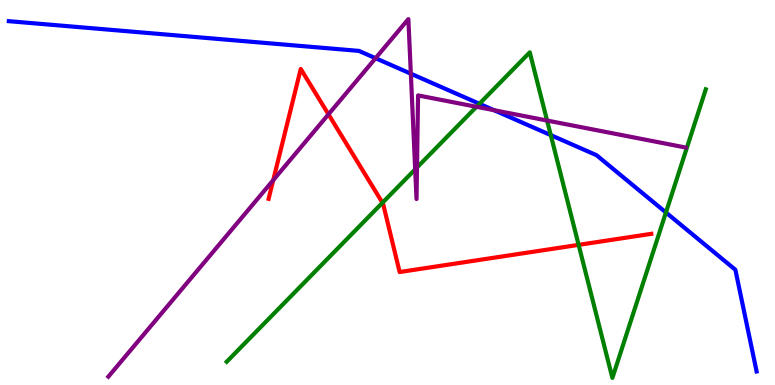[{'lines': ['blue', 'red'], 'intersections': []}, {'lines': ['green', 'red'], 'intersections': [{'x': 4.94, 'y': 4.73}, {'x': 7.47, 'y': 3.64}]}, {'lines': ['purple', 'red'], 'intersections': [{'x': 3.53, 'y': 5.32}, {'x': 4.24, 'y': 7.03}]}, {'lines': ['blue', 'green'], 'intersections': [{'x': 6.19, 'y': 7.3}, {'x': 7.11, 'y': 6.49}, {'x': 8.59, 'y': 4.48}]}, {'lines': ['blue', 'purple'], 'intersections': [{'x': 4.85, 'y': 8.49}, {'x': 5.3, 'y': 8.09}, {'x': 6.37, 'y': 7.14}]}, {'lines': ['green', 'purple'], 'intersections': [{'x': 5.36, 'y': 5.6}, {'x': 5.38, 'y': 5.65}, {'x': 6.15, 'y': 7.23}, {'x': 7.06, 'y': 6.87}]}]